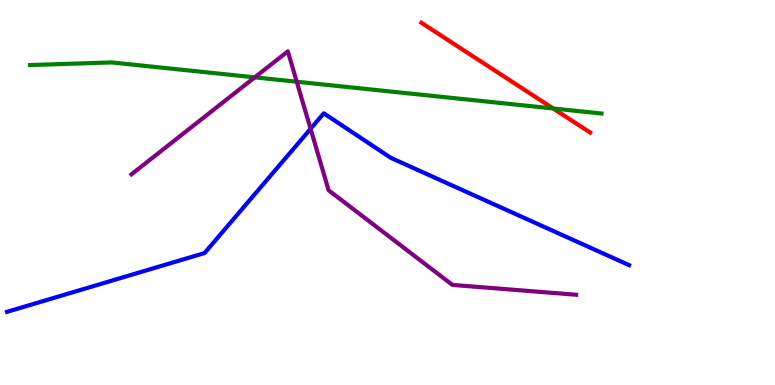[{'lines': ['blue', 'red'], 'intersections': []}, {'lines': ['green', 'red'], 'intersections': [{'x': 7.14, 'y': 7.18}]}, {'lines': ['purple', 'red'], 'intersections': []}, {'lines': ['blue', 'green'], 'intersections': []}, {'lines': ['blue', 'purple'], 'intersections': [{'x': 4.01, 'y': 6.65}]}, {'lines': ['green', 'purple'], 'intersections': [{'x': 3.29, 'y': 7.99}, {'x': 3.83, 'y': 7.88}]}]